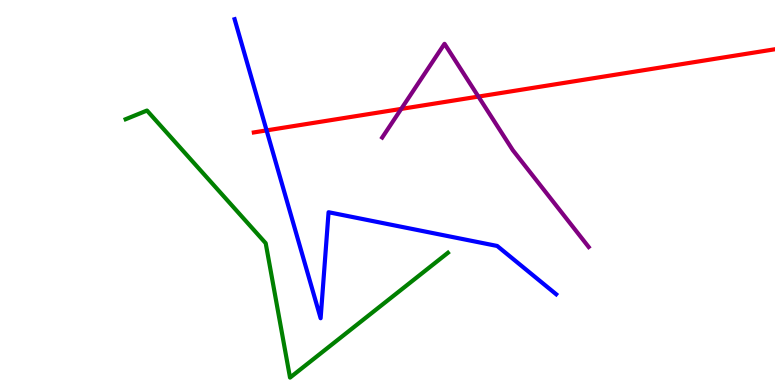[{'lines': ['blue', 'red'], 'intersections': [{'x': 3.44, 'y': 6.61}]}, {'lines': ['green', 'red'], 'intersections': []}, {'lines': ['purple', 'red'], 'intersections': [{'x': 5.18, 'y': 7.17}, {'x': 6.17, 'y': 7.49}]}, {'lines': ['blue', 'green'], 'intersections': []}, {'lines': ['blue', 'purple'], 'intersections': []}, {'lines': ['green', 'purple'], 'intersections': []}]